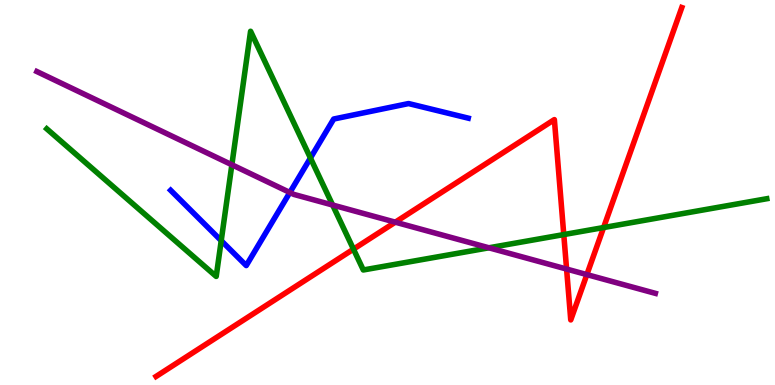[{'lines': ['blue', 'red'], 'intersections': []}, {'lines': ['green', 'red'], 'intersections': [{'x': 4.56, 'y': 3.53}, {'x': 7.27, 'y': 3.91}, {'x': 7.79, 'y': 4.09}]}, {'lines': ['purple', 'red'], 'intersections': [{'x': 5.1, 'y': 4.23}, {'x': 7.31, 'y': 3.01}, {'x': 7.57, 'y': 2.87}]}, {'lines': ['blue', 'green'], 'intersections': [{'x': 2.85, 'y': 3.75}, {'x': 4.01, 'y': 5.9}]}, {'lines': ['blue', 'purple'], 'intersections': [{'x': 3.74, 'y': 5.0}]}, {'lines': ['green', 'purple'], 'intersections': [{'x': 2.99, 'y': 5.72}, {'x': 4.29, 'y': 4.67}, {'x': 6.31, 'y': 3.56}]}]